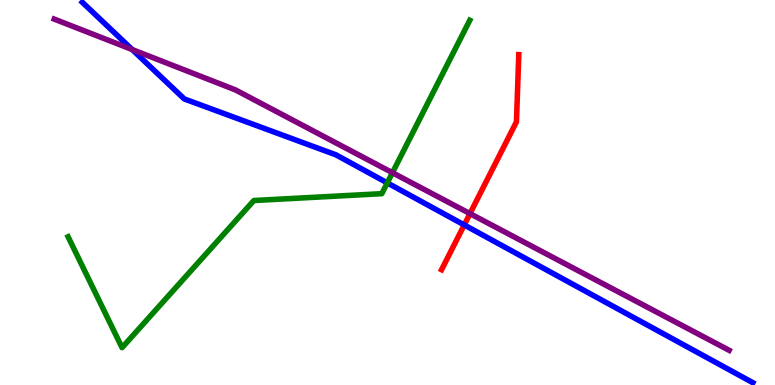[{'lines': ['blue', 'red'], 'intersections': [{'x': 5.99, 'y': 4.16}]}, {'lines': ['green', 'red'], 'intersections': []}, {'lines': ['purple', 'red'], 'intersections': [{'x': 6.06, 'y': 4.45}]}, {'lines': ['blue', 'green'], 'intersections': [{'x': 5.0, 'y': 5.25}]}, {'lines': ['blue', 'purple'], 'intersections': [{'x': 1.71, 'y': 8.71}]}, {'lines': ['green', 'purple'], 'intersections': [{'x': 5.06, 'y': 5.51}]}]